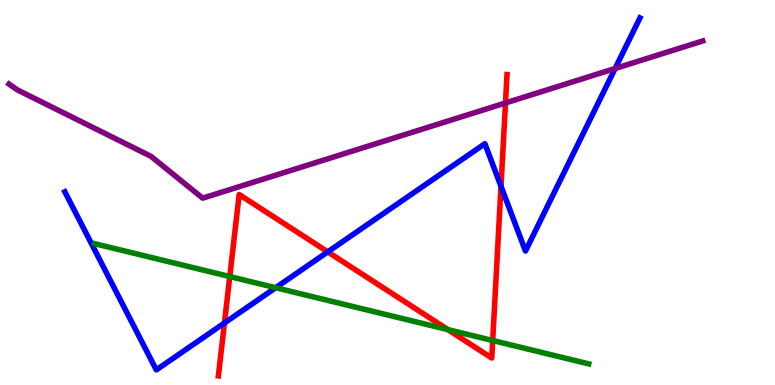[{'lines': ['blue', 'red'], 'intersections': [{'x': 2.9, 'y': 1.61}, {'x': 4.23, 'y': 3.46}, {'x': 6.46, 'y': 5.16}]}, {'lines': ['green', 'red'], 'intersections': [{'x': 2.96, 'y': 2.82}, {'x': 5.78, 'y': 1.44}, {'x': 6.36, 'y': 1.16}]}, {'lines': ['purple', 'red'], 'intersections': [{'x': 6.52, 'y': 7.33}]}, {'lines': ['blue', 'green'], 'intersections': [{'x': 3.56, 'y': 2.53}]}, {'lines': ['blue', 'purple'], 'intersections': [{'x': 7.94, 'y': 8.22}]}, {'lines': ['green', 'purple'], 'intersections': []}]